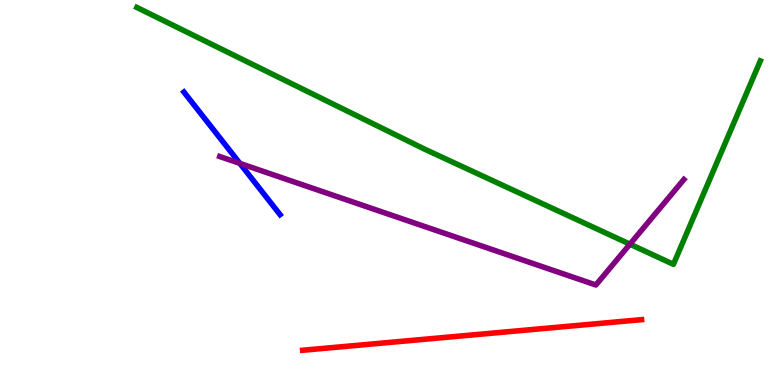[{'lines': ['blue', 'red'], 'intersections': []}, {'lines': ['green', 'red'], 'intersections': []}, {'lines': ['purple', 'red'], 'intersections': []}, {'lines': ['blue', 'green'], 'intersections': []}, {'lines': ['blue', 'purple'], 'intersections': [{'x': 3.1, 'y': 5.76}]}, {'lines': ['green', 'purple'], 'intersections': [{'x': 8.13, 'y': 3.66}]}]